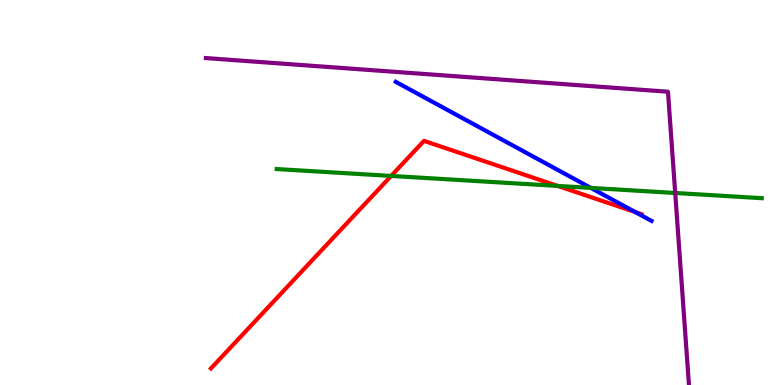[{'lines': ['blue', 'red'], 'intersections': [{'x': 8.2, 'y': 4.49}]}, {'lines': ['green', 'red'], 'intersections': [{'x': 5.05, 'y': 5.43}, {'x': 7.2, 'y': 5.17}]}, {'lines': ['purple', 'red'], 'intersections': []}, {'lines': ['blue', 'green'], 'intersections': [{'x': 7.62, 'y': 5.12}]}, {'lines': ['blue', 'purple'], 'intersections': []}, {'lines': ['green', 'purple'], 'intersections': [{'x': 8.71, 'y': 4.99}]}]